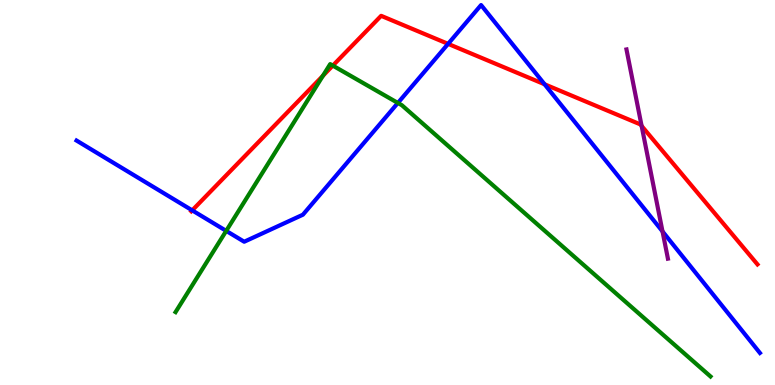[{'lines': ['blue', 'red'], 'intersections': [{'x': 2.48, 'y': 4.54}, {'x': 5.78, 'y': 8.86}, {'x': 7.03, 'y': 7.81}]}, {'lines': ['green', 'red'], 'intersections': [{'x': 4.17, 'y': 8.03}, {'x': 4.29, 'y': 8.3}]}, {'lines': ['purple', 'red'], 'intersections': [{'x': 8.28, 'y': 6.73}]}, {'lines': ['blue', 'green'], 'intersections': [{'x': 2.92, 'y': 4.0}, {'x': 5.13, 'y': 7.33}]}, {'lines': ['blue', 'purple'], 'intersections': [{'x': 8.55, 'y': 3.99}]}, {'lines': ['green', 'purple'], 'intersections': []}]